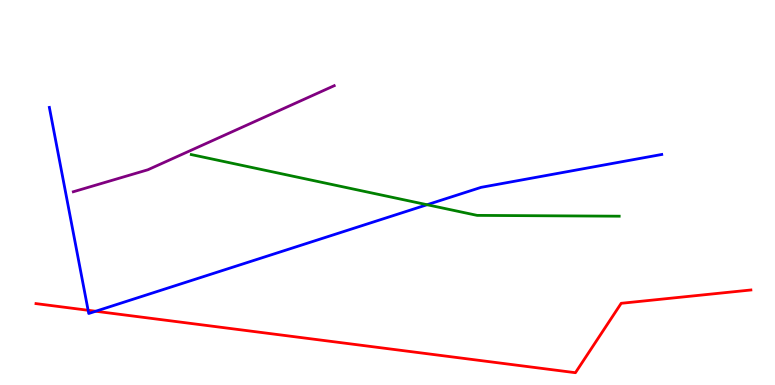[{'lines': ['blue', 'red'], 'intersections': [{'x': 1.14, 'y': 1.94}, {'x': 1.23, 'y': 1.92}]}, {'lines': ['green', 'red'], 'intersections': []}, {'lines': ['purple', 'red'], 'intersections': []}, {'lines': ['blue', 'green'], 'intersections': [{'x': 5.51, 'y': 4.68}]}, {'lines': ['blue', 'purple'], 'intersections': []}, {'lines': ['green', 'purple'], 'intersections': []}]